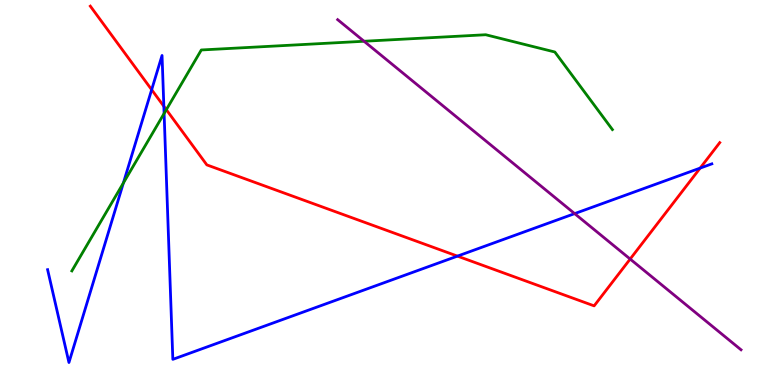[{'lines': ['blue', 'red'], 'intersections': [{'x': 1.96, 'y': 7.67}, {'x': 2.11, 'y': 7.24}, {'x': 5.9, 'y': 3.35}, {'x': 9.03, 'y': 5.63}]}, {'lines': ['green', 'red'], 'intersections': [{'x': 2.15, 'y': 7.15}]}, {'lines': ['purple', 'red'], 'intersections': [{'x': 8.13, 'y': 3.27}]}, {'lines': ['blue', 'green'], 'intersections': [{'x': 1.59, 'y': 5.25}, {'x': 2.12, 'y': 7.05}]}, {'lines': ['blue', 'purple'], 'intersections': [{'x': 7.41, 'y': 4.45}]}, {'lines': ['green', 'purple'], 'intersections': [{'x': 4.7, 'y': 8.93}]}]